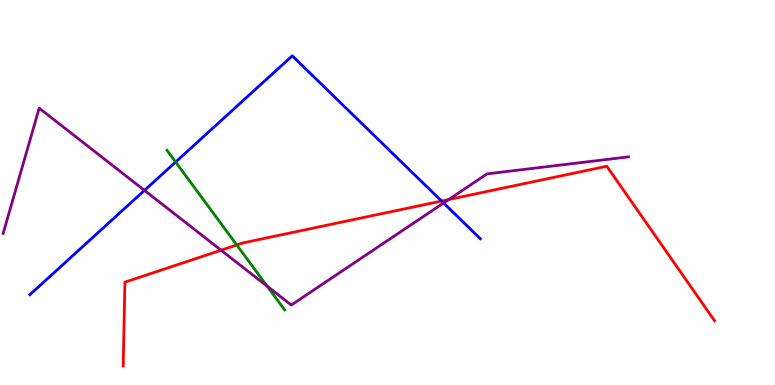[{'lines': ['blue', 'red'], 'intersections': [{'x': 5.7, 'y': 4.78}]}, {'lines': ['green', 'red'], 'intersections': [{'x': 3.06, 'y': 3.64}]}, {'lines': ['purple', 'red'], 'intersections': [{'x': 2.85, 'y': 3.5}, {'x': 5.79, 'y': 4.82}]}, {'lines': ['blue', 'green'], 'intersections': [{'x': 2.27, 'y': 5.79}]}, {'lines': ['blue', 'purple'], 'intersections': [{'x': 1.86, 'y': 5.06}, {'x': 5.72, 'y': 4.73}]}, {'lines': ['green', 'purple'], 'intersections': [{'x': 3.45, 'y': 2.57}]}]